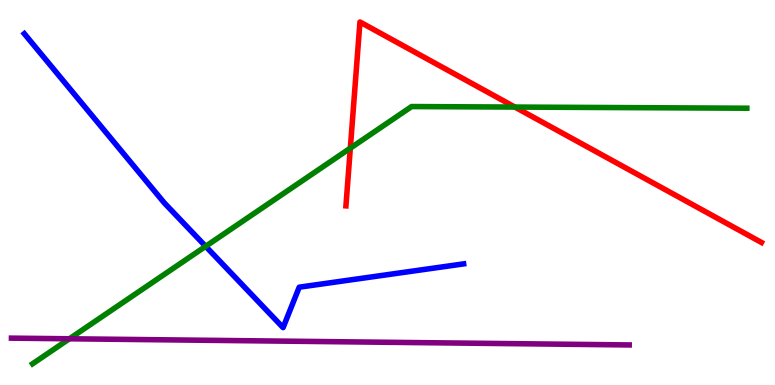[{'lines': ['blue', 'red'], 'intersections': []}, {'lines': ['green', 'red'], 'intersections': [{'x': 4.52, 'y': 6.15}, {'x': 6.64, 'y': 7.22}]}, {'lines': ['purple', 'red'], 'intersections': []}, {'lines': ['blue', 'green'], 'intersections': [{'x': 2.65, 'y': 3.6}]}, {'lines': ['blue', 'purple'], 'intersections': []}, {'lines': ['green', 'purple'], 'intersections': [{'x': 0.896, 'y': 1.2}]}]